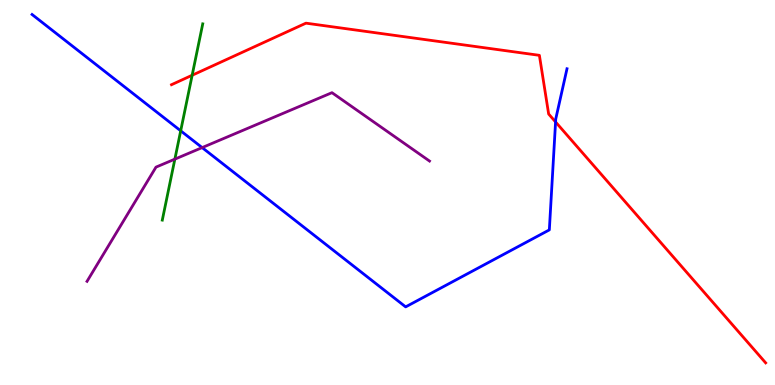[{'lines': ['blue', 'red'], 'intersections': [{'x': 7.17, 'y': 6.83}]}, {'lines': ['green', 'red'], 'intersections': [{'x': 2.48, 'y': 8.05}]}, {'lines': ['purple', 'red'], 'intersections': []}, {'lines': ['blue', 'green'], 'intersections': [{'x': 2.33, 'y': 6.6}]}, {'lines': ['blue', 'purple'], 'intersections': [{'x': 2.61, 'y': 6.17}]}, {'lines': ['green', 'purple'], 'intersections': [{'x': 2.26, 'y': 5.87}]}]